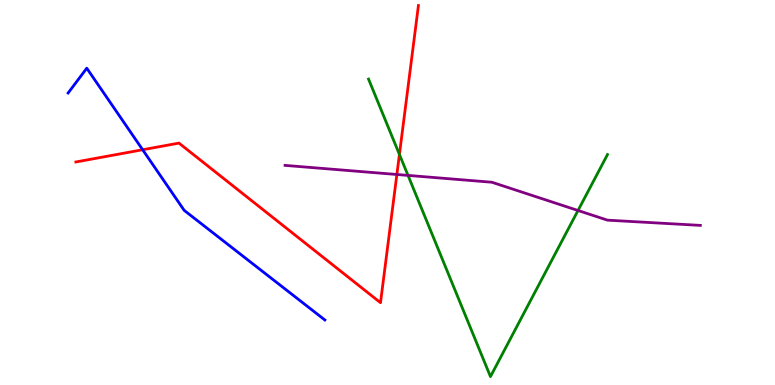[{'lines': ['blue', 'red'], 'intersections': [{'x': 1.84, 'y': 6.11}]}, {'lines': ['green', 'red'], 'intersections': [{'x': 5.15, 'y': 5.99}]}, {'lines': ['purple', 'red'], 'intersections': [{'x': 5.12, 'y': 5.47}]}, {'lines': ['blue', 'green'], 'intersections': []}, {'lines': ['blue', 'purple'], 'intersections': []}, {'lines': ['green', 'purple'], 'intersections': [{'x': 5.26, 'y': 5.44}, {'x': 7.46, 'y': 4.53}]}]